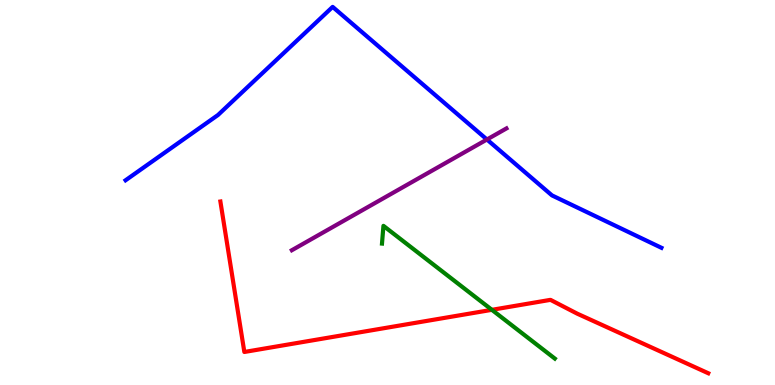[{'lines': ['blue', 'red'], 'intersections': []}, {'lines': ['green', 'red'], 'intersections': [{'x': 6.35, 'y': 1.95}]}, {'lines': ['purple', 'red'], 'intersections': []}, {'lines': ['blue', 'green'], 'intersections': []}, {'lines': ['blue', 'purple'], 'intersections': [{'x': 6.28, 'y': 6.38}]}, {'lines': ['green', 'purple'], 'intersections': []}]